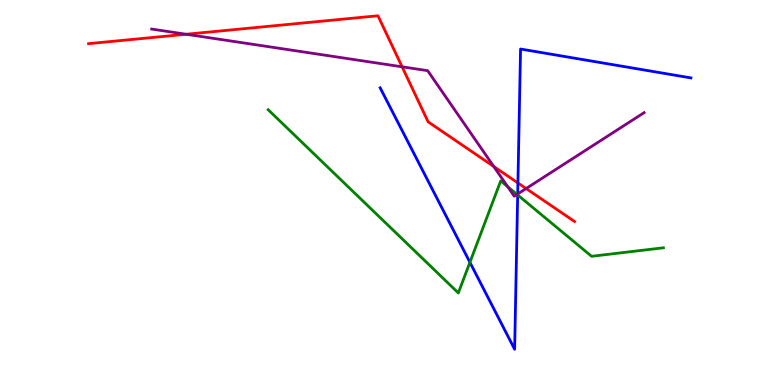[{'lines': ['blue', 'red'], 'intersections': [{'x': 6.68, 'y': 5.25}]}, {'lines': ['green', 'red'], 'intersections': []}, {'lines': ['purple', 'red'], 'intersections': [{'x': 2.4, 'y': 9.11}, {'x': 5.19, 'y': 8.26}, {'x': 6.37, 'y': 5.67}, {'x': 6.79, 'y': 5.1}]}, {'lines': ['blue', 'green'], 'intersections': [{'x': 6.06, 'y': 3.19}, {'x': 6.68, 'y': 4.94}]}, {'lines': ['blue', 'purple'], 'intersections': [{'x': 6.68, 'y': 4.96}]}, {'lines': ['green', 'purple'], 'intersections': [{'x': 6.55, 'y': 5.15}, {'x': 6.67, 'y': 4.95}]}]